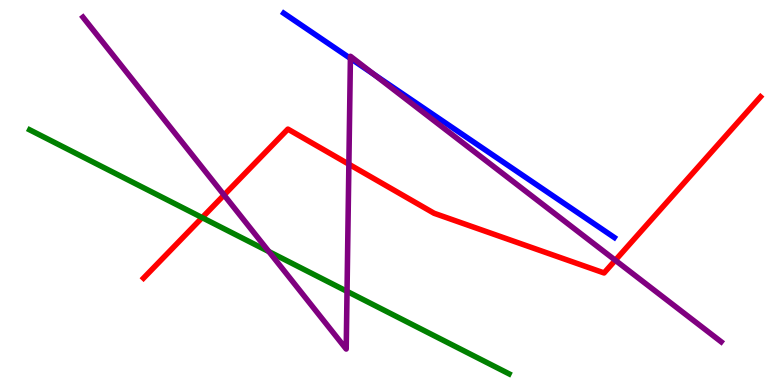[{'lines': ['blue', 'red'], 'intersections': []}, {'lines': ['green', 'red'], 'intersections': [{'x': 2.61, 'y': 4.35}]}, {'lines': ['purple', 'red'], 'intersections': [{'x': 2.89, 'y': 4.93}, {'x': 4.5, 'y': 5.73}, {'x': 7.94, 'y': 3.24}]}, {'lines': ['blue', 'green'], 'intersections': []}, {'lines': ['blue', 'purple'], 'intersections': [{'x': 4.52, 'y': 8.48}, {'x': 4.83, 'y': 8.06}]}, {'lines': ['green', 'purple'], 'intersections': [{'x': 3.47, 'y': 3.46}, {'x': 4.48, 'y': 2.43}]}]